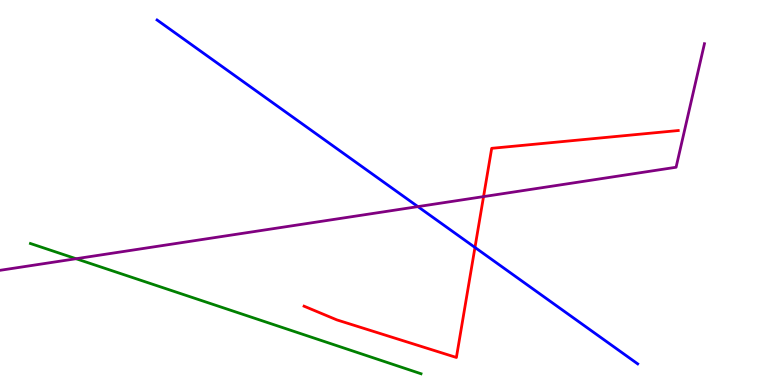[{'lines': ['blue', 'red'], 'intersections': [{'x': 6.13, 'y': 3.57}]}, {'lines': ['green', 'red'], 'intersections': []}, {'lines': ['purple', 'red'], 'intersections': [{'x': 6.24, 'y': 4.89}]}, {'lines': ['blue', 'green'], 'intersections': []}, {'lines': ['blue', 'purple'], 'intersections': [{'x': 5.39, 'y': 4.63}]}, {'lines': ['green', 'purple'], 'intersections': [{'x': 0.982, 'y': 3.28}]}]